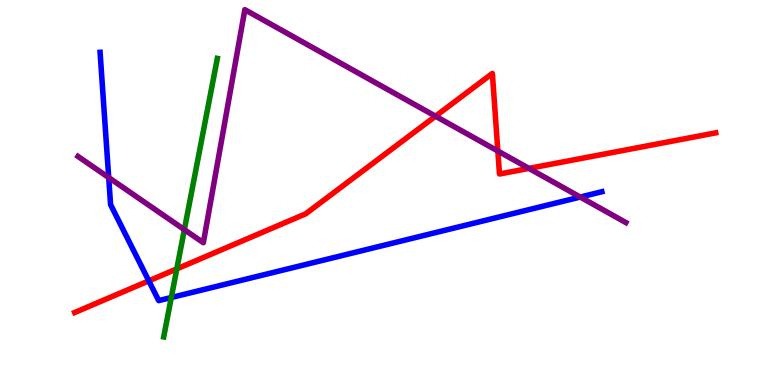[{'lines': ['blue', 'red'], 'intersections': [{'x': 1.92, 'y': 2.71}]}, {'lines': ['green', 'red'], 'intersections': [{'x': 2.28, 'y': 3.02}]}, {'lines': ['purple', 'red'], 'intersections': [{'x': 5.62, 'y': 6.98}, {'x': 6.42, 'y': 6.08}, {'x': 6.82, 'y': 5.63}]}, {'lines': ['blue', 'green'], 'intersections': [{'x': 2.21, 'y': 2.27}]}, {'lines': ['blue', 'purple'], 'intersections': [{'x': 1.4, 'y': 5.39}, {'x': 7.49, 'y': 4.88}]}, {'lines': ['green', 'purple'], 'intersections': [{'x': 2.38, 'y': 4.04}]}]